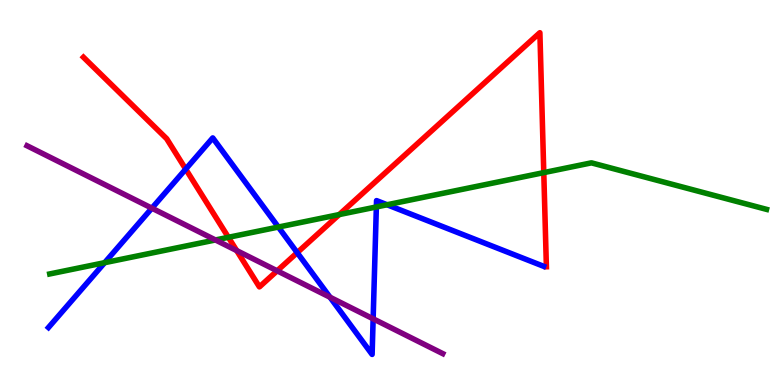[{'lines': ['blue', 'red'], 'intersections': [{'x': 2.4, 'y': 5.61}, {'x': 3.83, 'y': 3.44}]}, {'lines': ['green', 'red'], 'intersections': [{'x': 2.95, 'y': 3.84}, {'x': 4.38, 'y': 4.43}, {'x': 7.02, 'y': 5.52}]}, {'lines': ['purple', 'red'], 'intersections': [{'x': 3.05, 'y': 3.49}, {'x': 3.58, 'y': 2.97}]}, {'lines': ['blue', 'green'], 'intersections': [{'x': 1.35, 'y': 3.18}, {'x': 3.59, 'y': 4.1}, {'x': 4.86, 'y': 4.62}, {'x': 4.99, 'y': 4.68}]}, {'lines': ['blue', 'purple'], 'intersections': [{'x': 1.96, 'y': 4.59}, {'x': 4.26, 'y': 2.28}, {'x': 4.81, 'y': 1.72}]}, {'lines': ['green', 'purple'], 'intersections': [{'x': 2.78, 'y': 3.77}]}]